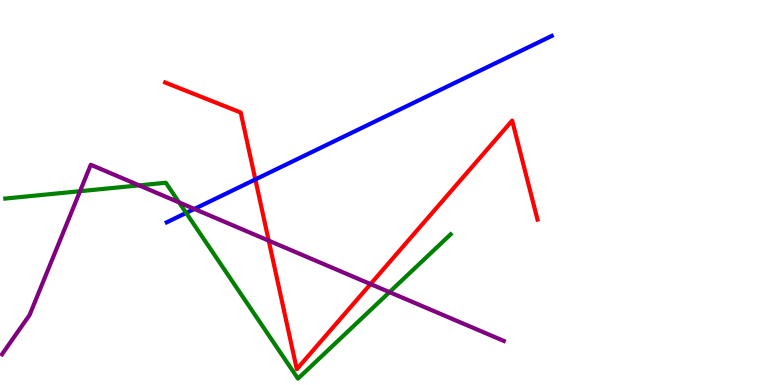[{'lines': ['blue', 'red'], 'intersections': [{'x': 3.29, 'y': 5.34}]}, {'lines': ['green', 'red'], 'intersections': []}, {'lines': ['purple', 'red'], 'intersections': [{'x': 3.47, 'y': 3.75}, {'x': 4.78, 'y': 2.62}]}, {'lines': ['blue', 'green'], 'intersections': [{'x': 2.4, 'y': 4.47}]}, {'lines': ['blue', 'purple'], 'intersections': [{'x': 2.51, 'y': 4.57}]}, {'lines': ['green', 'purple'], 'intersections': [{'x': 1.03, 'y': 5.03}, {'x': 1.8, 'y': 5.19}, {'x': 2.31, 'y': 4.74}, {'x': 5.03, 'y': 2.41}]}]